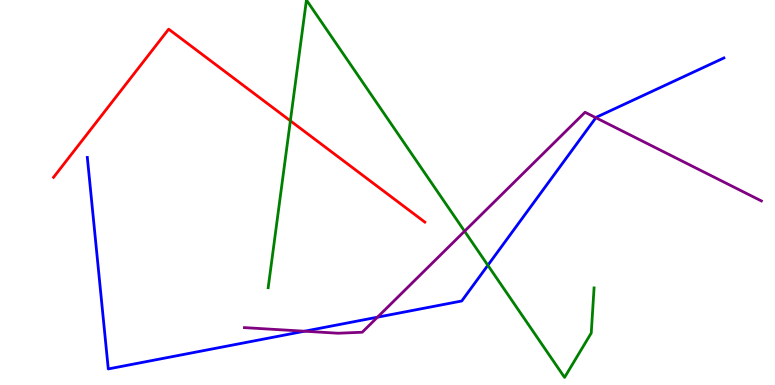[{'lines': ['blue', 'red'], 'intersections': []}, {'lines': ['green', 'red'], 'intersections': [{'x': 3.75, 'y': 6.86}]}, {'lines': ['purple', 'red'], 'intersections': []}, {'lines': ['blue', 'green'], 'intersections': [{'x': 6.3, 'y': 3.11}]}, {'lines': ['blue', 'purple'], 'intersections': [{'x': 3.93, 'y': 1.4}, {'x': 4.87, 'y': 1.76}, {'x': 7.69, 'y': 6.94}]}, {'lines': ['green', 'purple'], 'intersections': [{'x': 5.99, 'y': 3.99}]}]